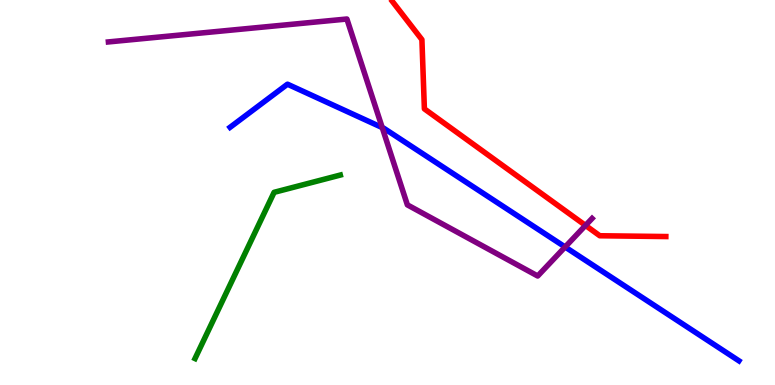[{'lines': ['blue', 'red'], 'intersections': []}, {'lines': ['green', 'red'], 'intersections': []}, {'lines': ['purple', 'red'], 'intersections': [{'x': 7.55, 'y': 4.14}]}, {'lines': ['blue', 'green'], 'intersections': []}, {'lines': ['blue', 'purple'], 'intersections': [{'x': 4.93, 'y': 6.69}, {'x': 7.29, 'y': 3.58}]}, {'lines': ['green', 'purple'], 'intersections': []}]